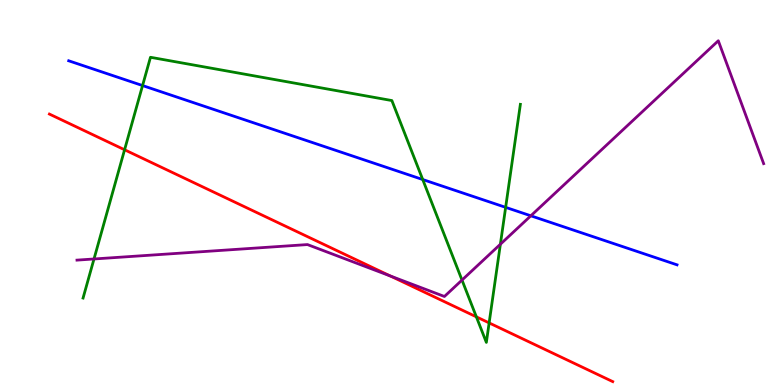[{'lines': ['blue', 'red'], 'intersections': []}, {'lines': ['green', 'red'], 'intersections': [{'x': 1.61, 'y': 6.11}, {'x': 6.15, 'y': 1.77}, {'x': 6.31, 'y': 1.61}]}, {'lines': ['purple', 'red'], 'intersections': [{'x': 5.04, 'y': 2.83}]}, {'lines': ['blue', 'green'], 'intersections': [{'x': 1.84, 'y': 7.78}, {'x': 5.45, 'y': 5.34}, {'x': 6.52, 'y': 4.61}]}, {'lines': ['blue', 'purple'], 'intersections': [{'x': 6.85, 'y': 4.39}]}, {'lines': ['green', 'purple'], 'intersections': [{'x': 1.21, 'y': 3.27}, {'x': 5.96, 'y': 2.73}, {'x': 6.46, 'y': 3.66}]}]